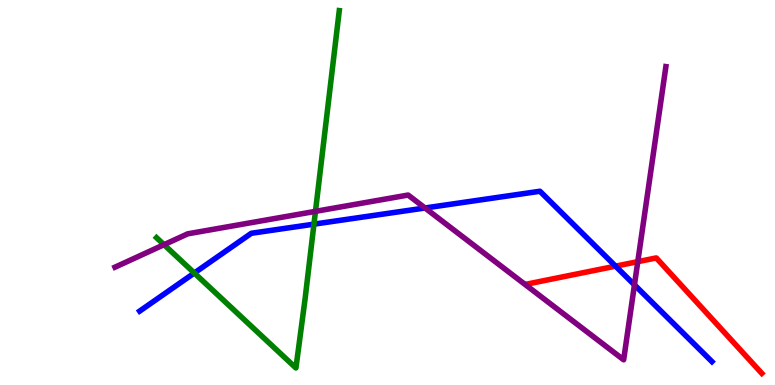[{'lines': ['blue', 'red'], 'intersections': [{'x': 7.94, 'y': 3.09}]}, {'lines': ['green', 'red'], 'intersections': []}, {'lines': ['purple', 'red'], 'intersections': [{'x': 8.23, 'y': 3.2}]}, {'lines': ['blue', 'green'], 'intersections': [{'x': 2.51, 'y': 2.91}, {'x': 4.05, 'y': 4.18}]}, {'lines': ['blue', 'purple'], 'intersections': [{'x': 5.48, 'y': 4.6}, {'x': 8.19, 'y': 2.6}]}, {'lines': ['green', 'purple'], 'intersections': [{'x': 2.12, 'y': 3.64}, {'x': 4.07, 'y': 4.51}]}]